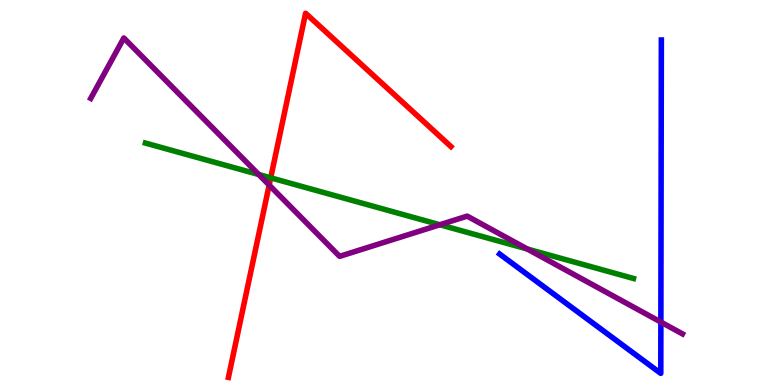[{'lines': ['blue', 'red'], 'intersections': []}, {'lines': ['green', 'red'], 'intersections': [{'x': 3.49, 'y': 5.38}]}, {'lines': ['purple', 'red'], 'intersections': [{'x': 3.47, 'y': 5.19}]}, {'lines': ['blue', 'green'], 'intersections': []}, {'lines': ['blue', 'purple'], 'intersections': [{'x': 8.53, 'y': 1.63}]}, {'lines': ['green', 'purple'], 'intersections': [{'x': 3.34, 'y': 5.47}, {'x': 5.68, 'y': 4.16}, {'x': 6.8, 'y': 3.53}]}]